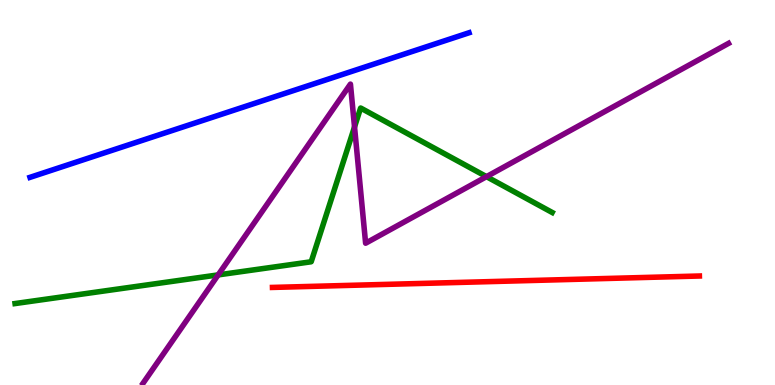[{'lines': ['blue', 'red'], 'intersections': []}, {'lines': ['green', 'red'], 'intersections': []}, {'lines': ['purple', 'red'], 'intersections': []}, {'lines': ['blue', 'green'], 'intersections': []}, {'lines': ['blue', 'purple'], 'intersections': []}, {'lines': ['green', 'purple'], 'intersections': [{'x': 2.82, 'y': 2.86}, {'x': 4.57, 'y': 6.7}, {'x': 6.28, 'y': 5.41}]}]